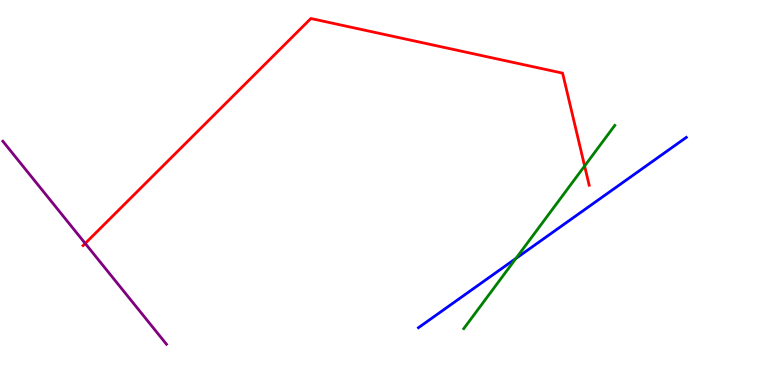[{'lines': ['blue', 'red'], 'intersections': []}, {'lines': ['green', 'red'], 'intersections': [{'x': 7.54, 'y': 5.69}]}, {'lines': ['purple', 'red'], 'intersections': [{'x': 1.1, 'y': 3.68}]}, {'lines': ['blue', 'green'], 'intersections': [{'x': 6.66, 'y': 3.29}]}, {'lines': ['blue', 'purple'], 'intersections': []}, {'lines': ['green', 'purple'], 'intersections': []}]